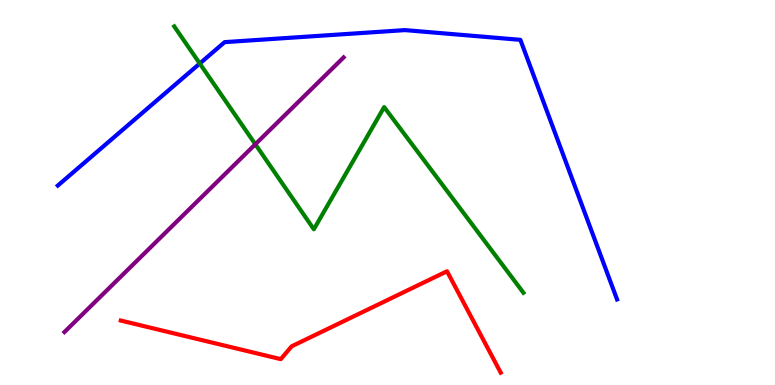[{'lines': ['blue', 'red'], 'intersections': []}, {'lines': ['green', 'red'], 'intersections': []}, {'lines': ['purple', 'red'], 'intersections': []}, {'lines': ['blue', 'green'], 'intersections': [{'x': 2.58, 'y': 8.35}]}, {'lines': ['blue', 'purple'], 'intersections': []}, {'lines': ['green', 'purple'], 'intersections': [{'x': 3.29, 'y': 6.25}]}]